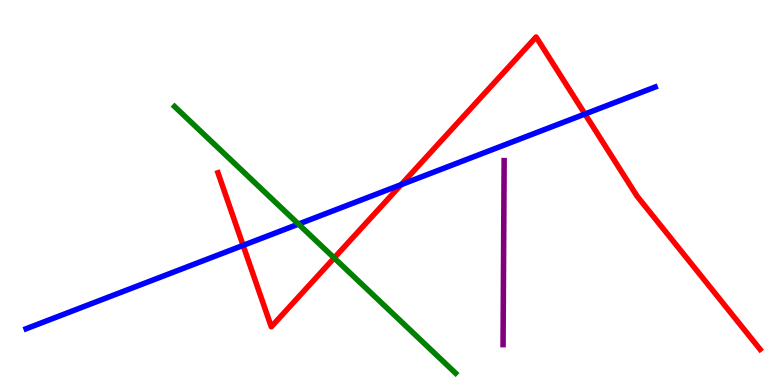[{'lines': ['blue', 'red'], 'intersections': [{'x': 3.14, 'y': 3.63}, {'x': 5.18, 'y': 5.2}, {'x': 7.55, 'y': 7.04}]}, {'lines': ['green', 'red'], 'intersections': [{'x': 4.31, 'y': 3.3}]}, {'lines': ['purple', 'red'], 'intersections': []}, {'lines': ['blue', 'green'], 'intersections': [{'x': 3.85, 'y': 4.18}]}, {'lines': ['blue', 'purple'], 'intersections': []}, {'lines': ['green', 'purple'], 'intersections': []}]